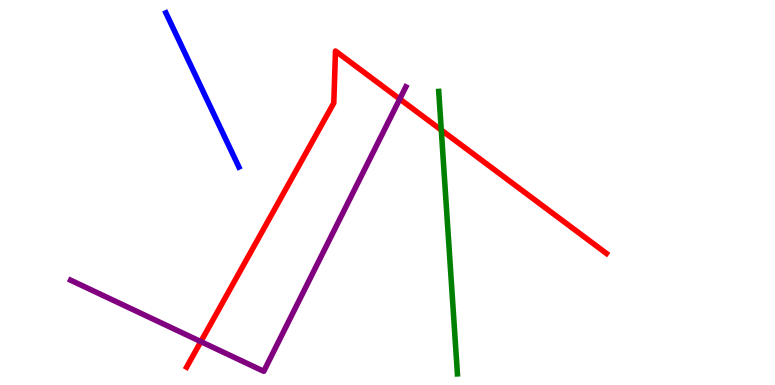[{'lines': ['blue', 'red'], 'intersections': []}, {'lines': ['green', 'red'], 'intersections': [{'x': 5.69, 'y': 6.62}]}, {'lines': ['purple', 'red'], 'intersections': [{'x': 2.59, 'y': 1.13}, {'x': 5.16, 'y': 7.43}]}, {'lines': ['blue', 'green'], 'intersections': []}, {'lines': ['blue', 'purple'], 'intersections': []}, {'lines': ['green', 'purple'], 'intersections': []}]